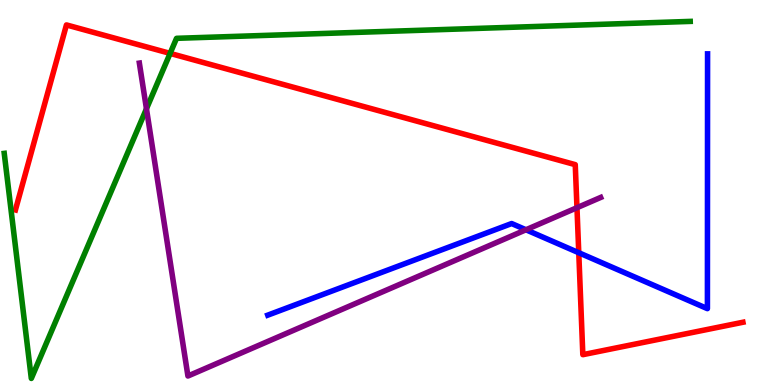[{'lines': ['blue', 'red'], 'intersections': [{'x': 7.47, 'y': 3.44}]}, {'lines': ['green', 'red'], 'intersections': [{'x': 2.19, 'y': 8.61}]}, {'lines': ['purple', 'red'], 'intersections': [{'x': 7.44, 'y': 4.61}]}, {'lines': ['blue', 'green'], 'intersections': []}, {'lines': ['blue', 'purple'], 'intersections': [{'x': 6.79, 'y': 4.03}]}, {'lines': ['green', 'purple'], 'intersections': [{'x': 1.89, 'y': 7.17}]}]